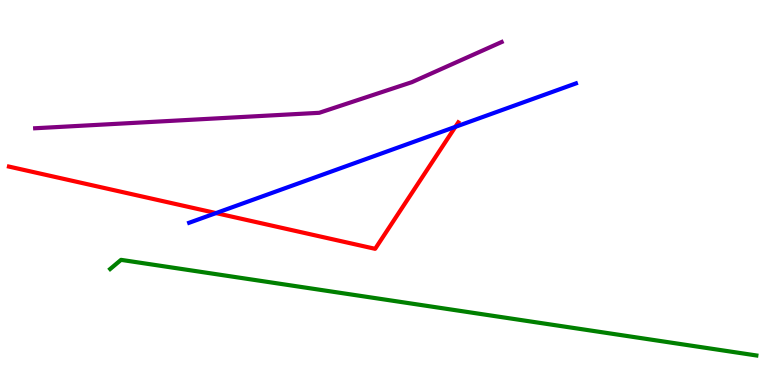[{'lines': ['blue', 'red'], 'intersections': [{'x': 2.79, 'y': 4.47}, {'x': 5.88, 'y': 6.71}]}, {'lines': ['green', 'red'], 'intersections': []}, {'lines': ['purple', 'red'], 'intersections': []}, {'lines': ['blue', 'green'], 'intersections': []}, {'lines': ['blue', 'purple'], 'intersections': []}, {'lines': ['green', 'purple'], 'intersections': []}]